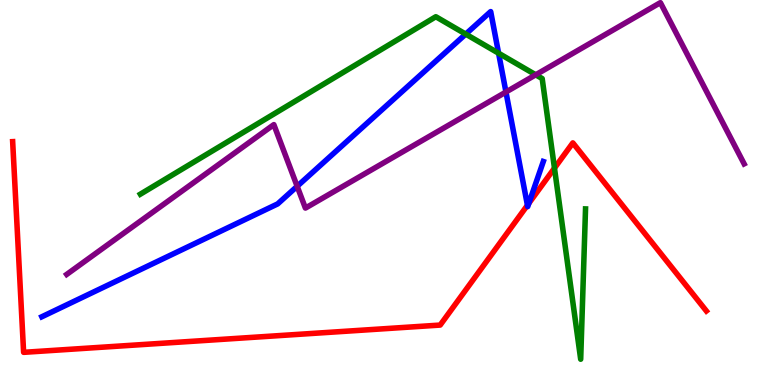[{'lines': ['blue', 'red'], 'intersections': [{'x': 6.81, 'y': 4.67}, {'x': 6.82, 'y': 4.72}]}, {'lines': ['green', 'red'], 'intersections': [{'x': 7.15, 'y': 5.63}]}, {'lines': ['purple', 'red'], 'intersections': []}, {'lines': ['blue', 'green'], 'intersections': [{'x': 6.01, 'y': 9.11}, {'x': 6.43, 'y': 8.62}]}, {'lines': ['blue', 'purple'], 'intersections': [{'x': 3.83, 'y': 5.16}, {'x': 6.53, 'y': 7.61}]}, {'lines': ['green', 'purple'], 'intersections': [{'x': 6.91, 'y': 8.06}]}]